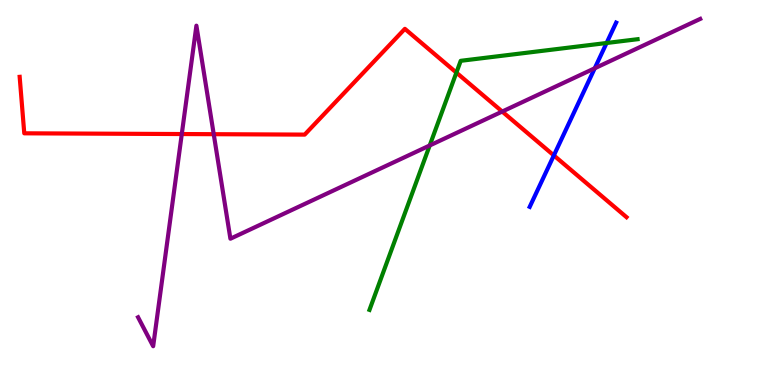[{'lines': ['blue', 'red'], 'intersections': [{'x': 7.15, 'y': 5.96}]}, {'lines': ['green', 'red'], 'intersections': [{'x': 5.89, 'y': 8.11}]}, {'lines': ['purple', 'red'], 'intersections': [{'x': 2.35, 'y': 6.52}, {'x': 2.76, 'y': 6.51}, {'x': 6.48, 'y': 7.1}]}, {'lines': ['blue', 'green'], 'intersections': [{'x': 7.83, 'y': 8.88}]}, {'lines': ['blue', 'purple'], 'intersections': [{'x': 7.67, 'y': 8.23}]}, {'lines': ['green', 'purple'], 'intersections': [{'x': 5.54, 'y': 6.22}]}]